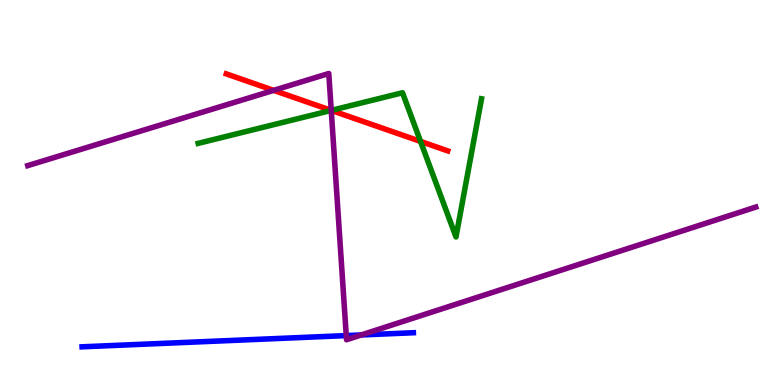[{'lines': ['blue', 'red'], 'intersections': []}, {'lines': ['green', 'red'], 'intersections': [{'x': 4.27, 'y': 7.13}, {'x': 5.43, 'y': 6.33}]}, {'lines': ['purple', 'red'], 'intersections': [{'x': 3.53, 'y': 7.65}, {'x': 4.27, 'y': 7.13}]}, {'lines': ['blue', 'green'], 'intersections': []}, {'lines': ['blue', 'purple'], 'intersections': [{'x': 4.47, 'y': 1.28}, {'x': 4.66, 'y': 1.3}]}, {'lines': ['green', 'purple'], 'intersections': [{'x': 4.27, 'y': 7.13}]}]